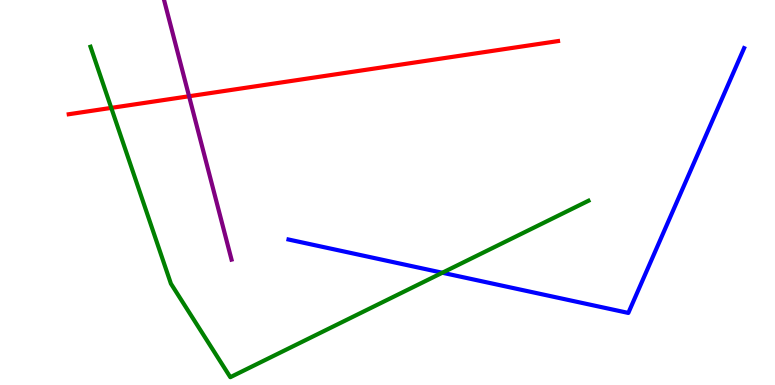[{'lines': ['blue', 'red'], 'intersections': []}, {'lines': ['green', 'red'], 'intersections': [{'x': 1.44, 'y': 7.2}]}, {'lines': ['purple', 'red'], 'intersections': [{'x': 2.44, 'y': 7.5}]}, {'lines': ['blue', 'green'], 'intersections': [{'x': 5.71, 'y': 2.92}]}, {'lines': ['blue', 'purple'], 'intersections': []}, {'lines': ['green', 'purple'], 'intersections': []}]